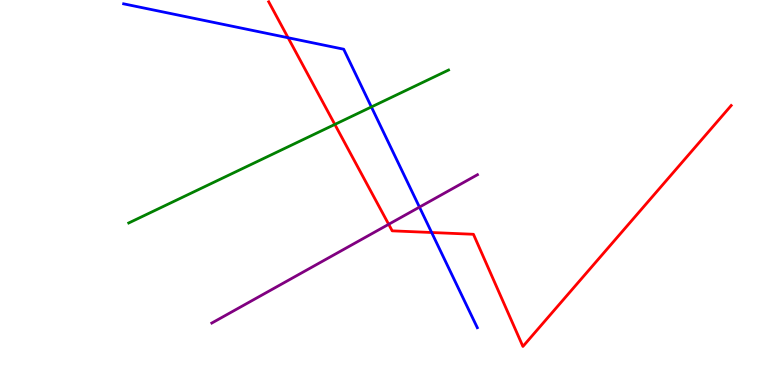[{'lines': ['blue', 'red'], 'intersections': [{'x': 3.72, 'y': 9.02}, {'x': 5.57, 'y': 3.96}]}, {'lines': ['green', 'red'], 'intersections': [{'x': 4.32, 'y': 6.77}]}, {'lines': ['purple', 'red'], 'intersections': [{'x': 5.02, 'y': 4.17}]}, {'lines': ['blue', 'green'], 'intersections': [{'x': 4.79, 'y': 7.22}]}, {'lines': ['blue', 'purple'], 'intersections': [{'x': 5.41, 'y': 4.62}]}, {'lines': ['green', 'purple'], 'intersections': []}]